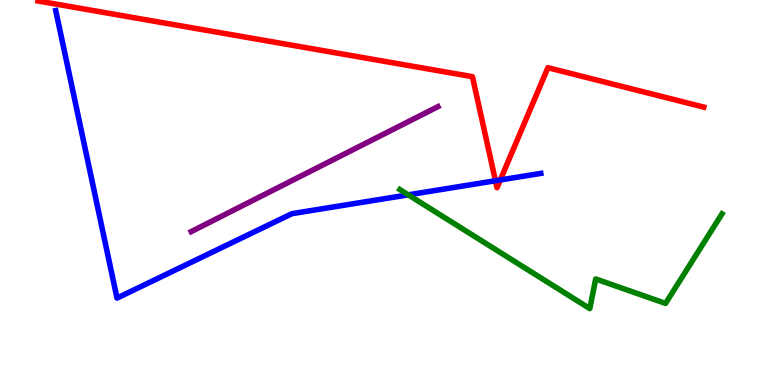[{'lines': ['blue', 'red'], 'intersections': [{'x': 6.39, 'y': 5.31}, {'x': 6.46, 'y': 5.33}]}, {'lines': ['green', 'red'], 'intersections': []}, {'lines': ['purple', 'red'], 'intersections': []}, {'lines': ['blue', 'green'], 'intersections': [{'x': 5.27, 'y': 4.94}]}, {'lines': ['blue', 'purple'], 'intersections': []}, {'lines': ['green', 'purple'], 'intersections': []}]